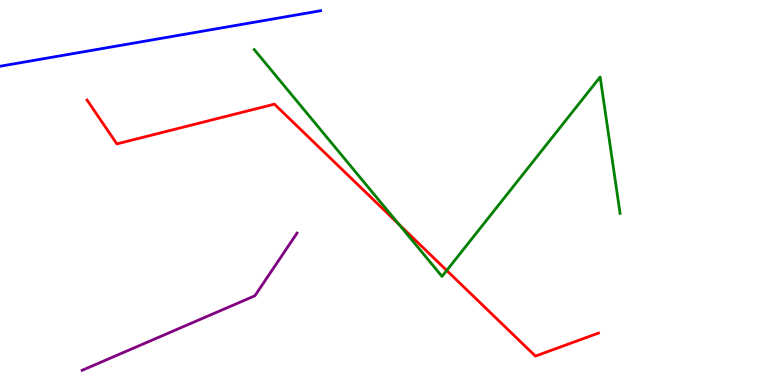[{'lines': ['blue', 'red'], 'intersections': []}, {'lines': ['green', 'red'], 'intersections': [{'x': 5.15, 'y': 4.17}, {'x': 5.76, 'y': 2.97}]}, {'lines': ['purple', 'red'], 'intersections': []}, {'lines': ['blue', 'green'], 'intersections': []}, {'lines': ['blue', 'purple'], 'intersections': []}, {'lines': ['green', 'purple'], 'intersections': []}]